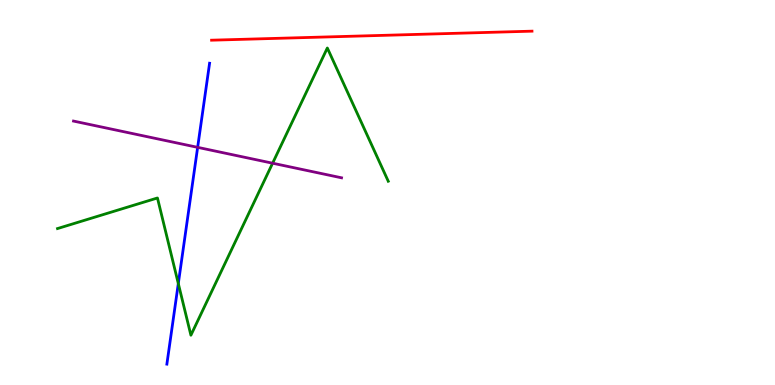[{'lines': ['blue', 'red'], 'intersections': []}, {'lines': ['green', 'red'], 'intersections': []}, {'lines': ['purple', 'red'], 'intersections': []}, {'lines': ['blue', 'green'], 'intersections': [{'x': 2.3, 'y': 2.63}]}, {'lines': ['blue', 'purple'], 'intersections': [{'x': 2.55, 'y': 6.17}]}, {'lines': ['green', 'purple'], 'intersections': [{'x': 3.52, 'y': 5.76}]}]